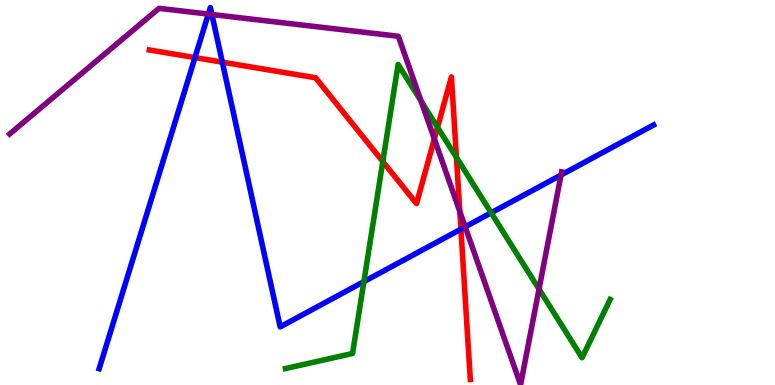[{'lines': ['blue', 'red'], 'intersections': [{'x': 2.52, 'y': 8.5}, {'x': 2.87, 'y': 8.39}, {'x': 5.95, 'y': 4.05}]}, {'lines': ['green', 'red'], 'intersections': [{'x': 4.94, 'y': 5.8}, {'x': 5.65, 'y': 6.69}, {'x': 5.89, 'y': 5.91}]}, {'lines': ['purple', 'red'], 'intersections': [{'x': 5.6, 'y': 6.39}, {'x': 5.93, 'y': 4.51}]}, {'lines': ['blue', 'green'], 'intersections': [{'x': 4.7, 'y': 2.69}, {'x': 6.34, 'y': 4.47}]}, {'lines': ['blue', 'purple'], 'intersections': [{'x': 2.69, 'y': 9.63}, {'x': 2.73, 'y': 9.62}, {'x': 6.0, 'y': 4.11}, {'x': 7.24, 'y': 5.45}]}, {'lines': ['green', 'purple'], 'intersections': [{'x': 5.43, 'y': 7.38}, {'x': 6.96, 'y': 2.49}]}]